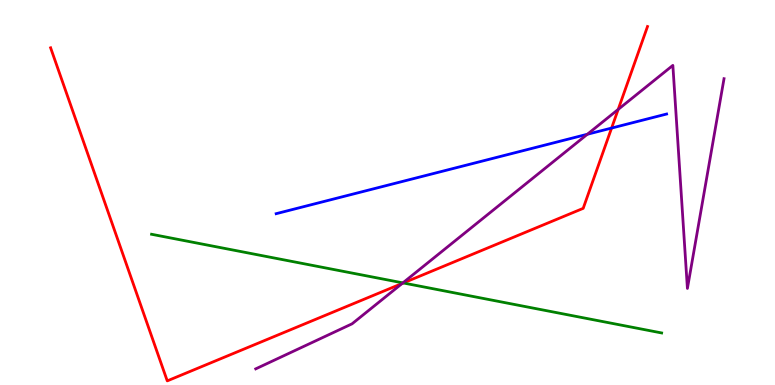[{'lines': ['blue', 'red'], 'intersections': [{'x': 7.89, 'y': 6.67}]}, {'lines': ['green', 'red'], 'intersections': [{'x': 5.2, 'y': 2.65}]}, {'lines': ['purple', 'red'], 'intersections': [{'x': 5.19, 'y': 2.64}, {'x': 7.98, 'y': 7.16}]}, {'lines': ['blue', 'green'], 'intersections': []}, {'lines': ['blue', 'purple'], 'intersections': [{'x': 7.58, 'y': 6.51}]}, {'lines': ['green', 'purple'], 'intersections': [{'x': 5.2, 'y': 2.65}]}]